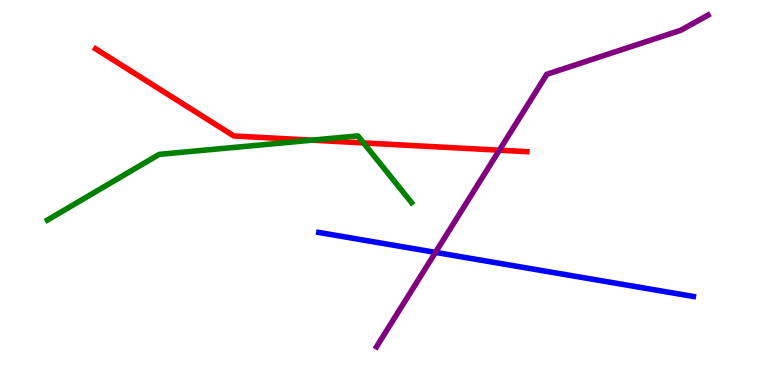[{'lines': ['blue', 'red'], 'intersections': []}, {'lines': ['green', 'red'], 'intersections': [{'x': 4.03, 'y': 6.36}, {'x': 4.69, 'y': 6.29}]}, {'lines': ['purple', 'red'], 'intersections': [{'x': 6.44, 'y': 6.1}]}, {'lines': ['blue', 'green'], 'intersections': []}, {'lines': ['blue', 'purple'], 'intersections': [{'x': 5.62, 'y': 3.44}]}, {'lines': ['green', 'purple'], 'intersections': []}]